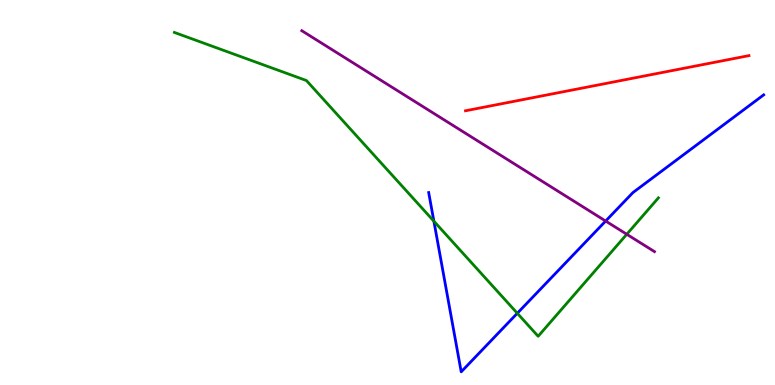[{'lines': ['blue', 'red'], 'intersections': []}, {'lines': ['green', 'red'], 'intersections': []}, {'lines': ['purple', 'red'], 'intersections': []}, {'lines': ['blue', 'green'], 'intersections': [{'x': 5.6, 'y': 4.25}, {'x': 6.67, 'y': 1.86}]}, {'lines': ['blue', 'purple'], 'intersections': [{'x': 7.81, 'y': 4.26}]}, {'lines': ['green', 'purple'], 'intersections': [{'x': 8.09, 'y': 3.91}]}]